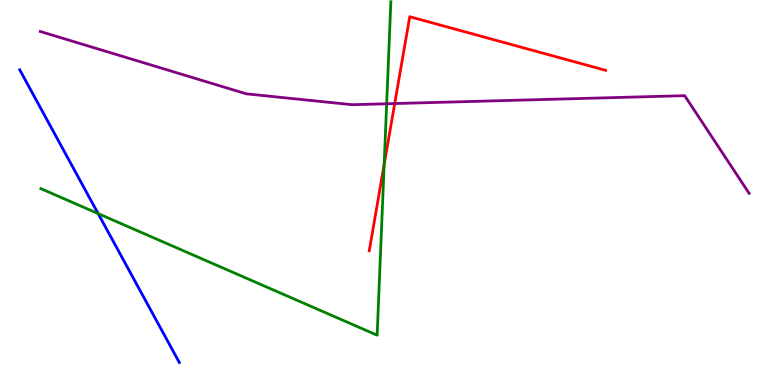[{'lines': ['blue', 'red'], 'intersections': []}, {'lines': ['green', 'red'], 'intersections': [{'x': 4.96, 'y': 5.73}]}, {'lines': ['purple', 'red'], 'intersections': [{'x': 5.09, 'y': 7.31}]}, {'lines': ['blue', 'green'], 'intersections': [{'x': 1.27, 'y': 4.45}]}, {'lines': ['blue', 'purple'], 'intersections': []}, {'lines': ['green', 'purple'], 'intersections': [{'x': 4.99, 'y': 7.3}]}]